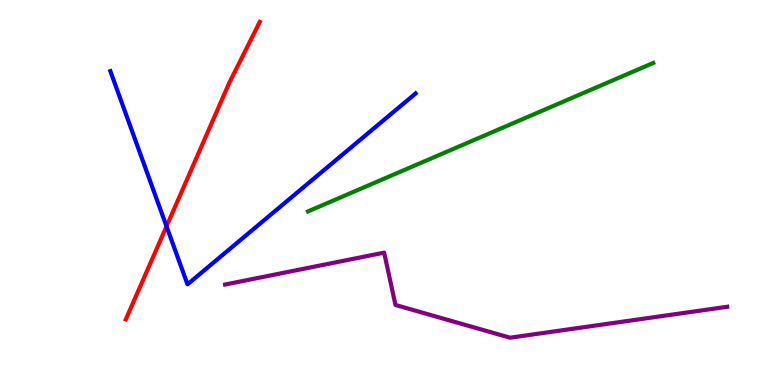[{'lines': ['blue', 'red'], 'intersections': [{'x': 2.15, 'y': 4.12}]}, {'lines': ['green', 'red'], 'intersections': []}, {'lines': ['purple', 'red'], 'intersections': []}, {'lines': ['blue', 'green'], 'intersections': []}, {'lines': ['blue', 'purple'], 'intersections': []}, {'lines': ['green', 'purple'], 'intersections': []}]